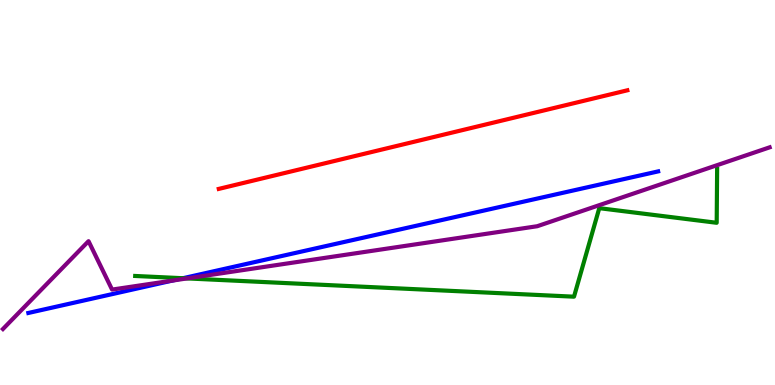[{'lines': ['blue', 'red'], 'intersections': []}, {'lines': ['green', 'red'], 'intersections': []}, {'lines': ['purple', 'red'], 'intersections': []}, {'lines': ['blue', 'green'], 'intersections': [{'x': 2.36, 'y': 2.77}]}, {'lines': ['blue', 'purple'], 'intersections': [{'x': 2.22, 'y': 2.71}]}, {'lines': ['green', 'purple'], 'intersections': [{'x': 2.41, 'y': 2.77}]}]